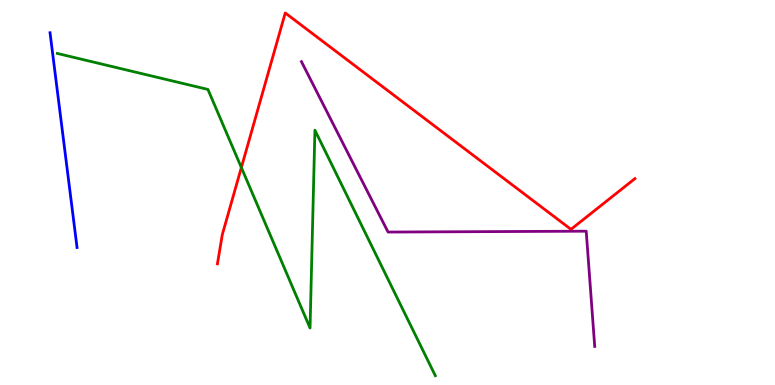[{'lines': ['blue', 'red'], 'intersections': []}, {'lines': ['green', 'red'], 'intersections': [{'x': 3.11, 'y': 5.65}]}, {'lines': ['purple', 'red'], 'intersections': []}, {'lines': ['blue', 'green'], 'intersections': []}, {'lines': ['blue', 'purple'], 'intersections': []}, {'lines': ['green', 'purple'], 'intersections': []}]